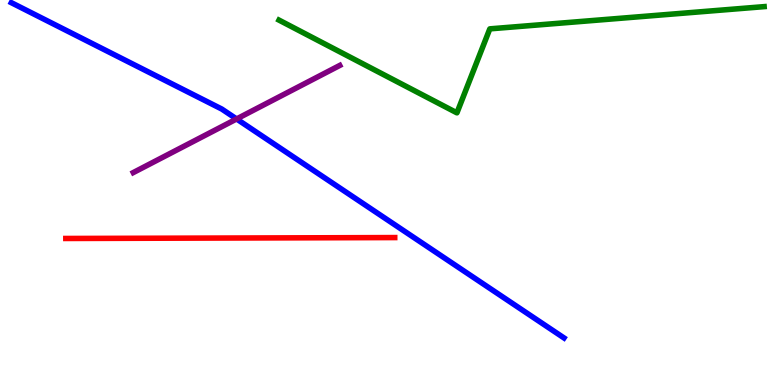[{'lines': ['blue', 'red'], 'intersections': []}, {'lines': ['green', 'red'], 'intersections': []}, {'lines': ['purple', 'red'], 'intersections': []}, {'lines': ['blue', 'green'], 'intersections': []}, {'lines': ['blue', 'purple'], 'intersections': [{'x': 3.05, 'y': 6.91}]}, {'lines': ['green', 'purple'], 'intersections': []}]